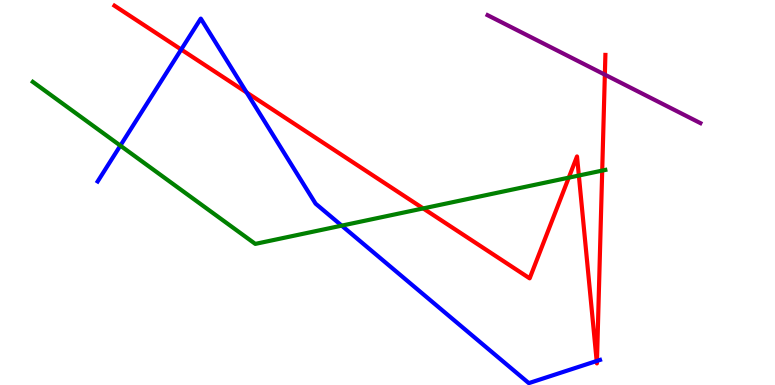[{'lines': ['blue', 'red'], 'intersections': [{'x': 2.34, 'y': 8.71}, {'x': 3.18, 'y': 7.6}, {'x': 7.7, 'y': 0.623}, {'x': 7.7, 'y': 0.626}]}, {'lines': ['green', 'red'], 'intersections': [{'x': 5.46, 'y': 4.59}, {'x': 7.34, 'y': 5.39}, {'x': 7.47, 'y': 5.44}, {'x': 7.77, 'y': 5.57}]}, {'lines': ['purple', 'red'], 'intersections': [{'x': 7.8, 'y': 8.06}]}, {'lines': ['blue', 'green'], 'intersections': [{'x': 1.55, 'y': 6.22}, {'x': 4.41, 'y': 4.14}]}, {'lines': ['blue', 'purple'], 'intersections': []}, {'lines': ['green', 'purple'], 'intersections': []}]